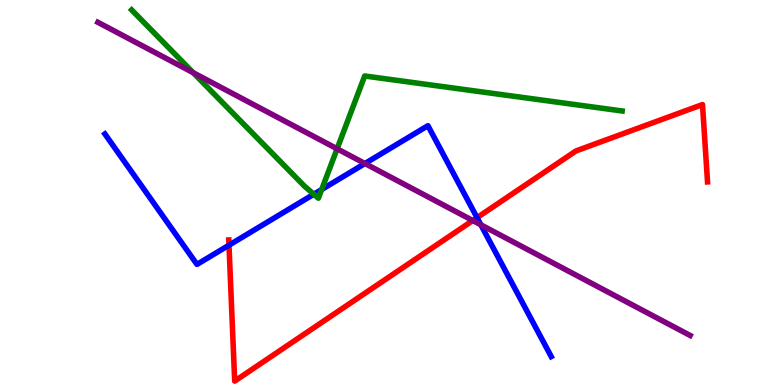[{'lines': ['blue', 'red'], 'intersections': [{'x': 2.95, 'y': 3.63}, {'x': 6.16, 'y': 4.35}]}, {'lines': ['green', 'red'], 'intersections': []}, {'lines': ['purple', 'red'], 'intersections': [{'x': 6.1, 'y': 4.27}]}, {'lines': ['blue', 'green'], 'intersections': [{'x': 4.05, 'y': 4.96}, {'x': 4.15, 'y': 5.08}]}, {'lines': ['blue', 'purple'], 'intersections': [{'x': 4.71, 'y': 5.75}, {'x': 6.2, 'y': 4.16}]}, {'lines': ['green', 'purple'], 'intersections': [{'x': 2.49, 'y': 8.11}, {'x': 4.35, 'y': 6.14}]}]